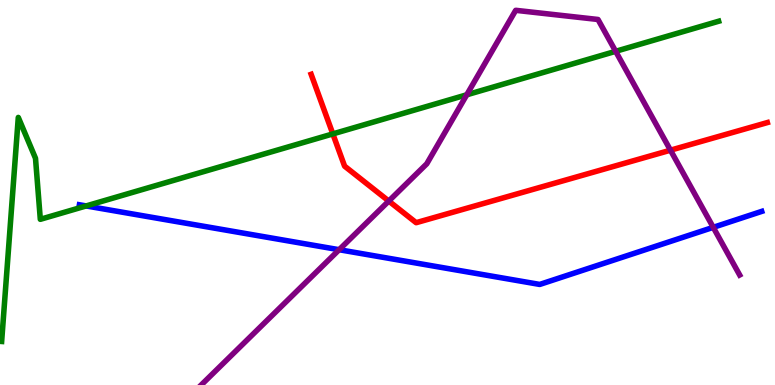[{'lines': ['blue', 'red'], 'intersections': []}, {'lines': ['green', 'red'], 'intersections': [{'x': 4.29, 'y': 6.52}]}, {'lines': ['purple', 'red'], 'intersections': [{'x': 5.02, 'y': 4.78}, {'x': 8.65, 'y': 6.1}]}, {'lines': ['blue', 'green'], 'intersections': [{'x': 1.11, 'y': 4.65}]}, {'lines': ['blue', 'purple'], 'intersections': [{'x': 4.38, 'y': 3.51}, {'x': 9.2, 'y': 4.09}]}, {'lines': ['green', 'purple'], 'intersections': [{'x': 6.02, 'y': 7.54}, {'x': 7.94, 'y': 8.67}]}]